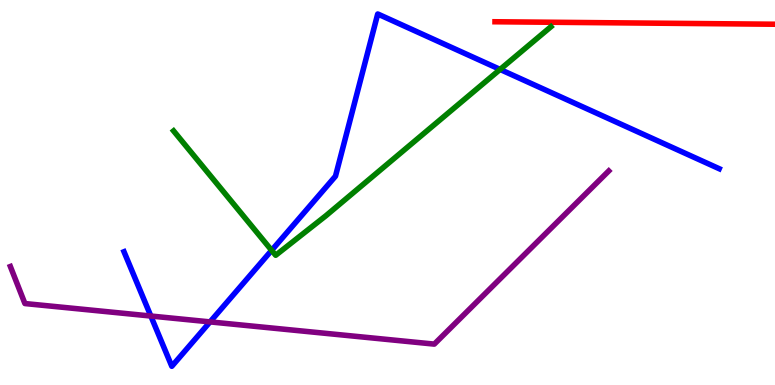[{'lines': ['blue', 'red'], 'intersections': []}, {'lines': ['green', 'red'], 'intersections': []}, {'lines': ['purple', 'red'], 'intersections': []}, {'lines': ['blue', 'green'], 'intersections': [{'x': 3.5, 'y': 3.5}, {'x': 6.45, 'y': 8.2}]}, {'lines': ['blue', 'purple'], 'intersections': [{'x': 1.95, 'y': 1.79}, {'x': 2.71, 'y': 1.64}]}, {'lines': ['green', 'purple'], 'intersections': []}]